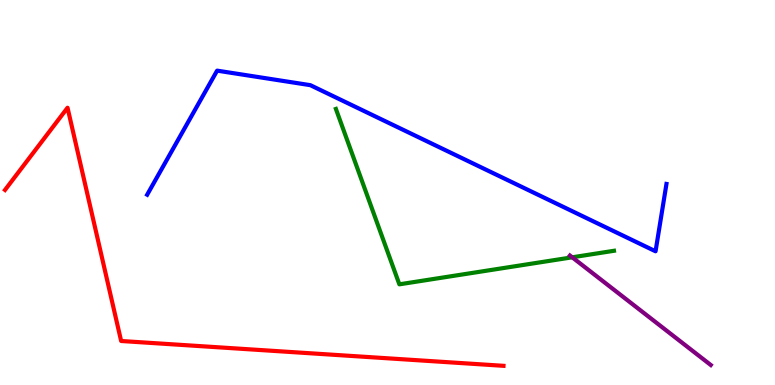[{'lines': ['blue', 'red'], 'intersections': []}, {'lines': ['green', 'red'], 'intersections': []}, {'lines': ['purple', 'red'], 'intersections': []}, {'lines': ['blue', 'green'], 'intersections': []}, {'lines': ['blue', 'purple'], 'intersections': []}, {'lines': ['green', 'purple'], 'intersections': [{'x': 7.38, 'y': 3.32}]}]